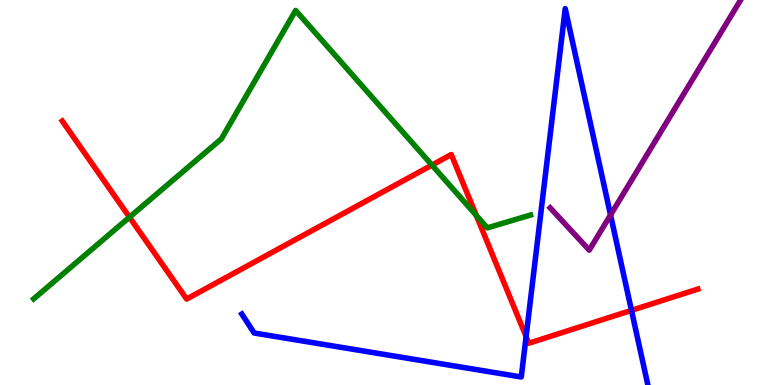[{'lines': ['blue', 'red'], 'intersections': [{'x': 6.79, 'y': 1.26}, {'x': 8.15, 'y': 1.94}]}, {'lines': ['green', 'red'], 'intersections': [{'x': 1.67, 'y': 4.36}, {'x': 5.57, 'y': 5.71}, {'x': 6.15, 'y': 4.41}]}, {'lines': ['purple', 'red'], 'intersections': []}, {'lines': ['blue', 'green'], 'intersections': []}, {'lines': ['blue', 'purple'], 'intersections': [{'x': 7.88, 'y': 4.42}]}, {'lines': ['green', 'purple'], 'intersections': []}]